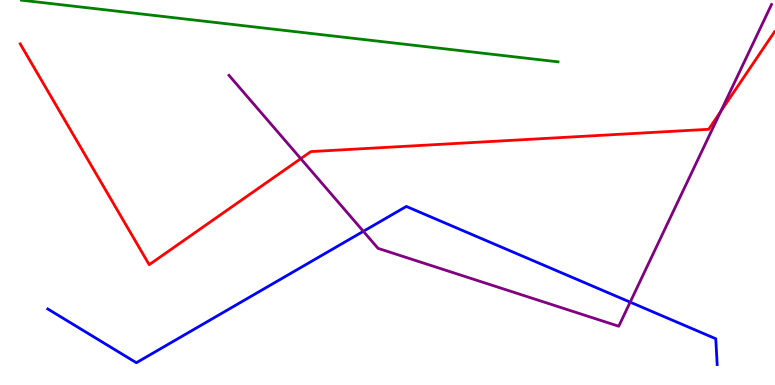[{'lines': ['blue', 'red'], 'intersections': []}, {'lines': ['green', 'red'], 'intersections': []}, {'lines': ['purple', 'red'], 'intersections': [{'x': 3.88, 'y': 5.88}, {'x': 9.3, 'y': 7.1}]}, {'lines': ['blue', 'green'], 'intersections': []}, {'lines': ['blue', 'purple'], 'intersections': [{'x': 4.69, 'y': 3.99}, {'x': 8.13, 'y': 2.15}]}, {'lines': ['green', 'purple'], 'intersections': []}]